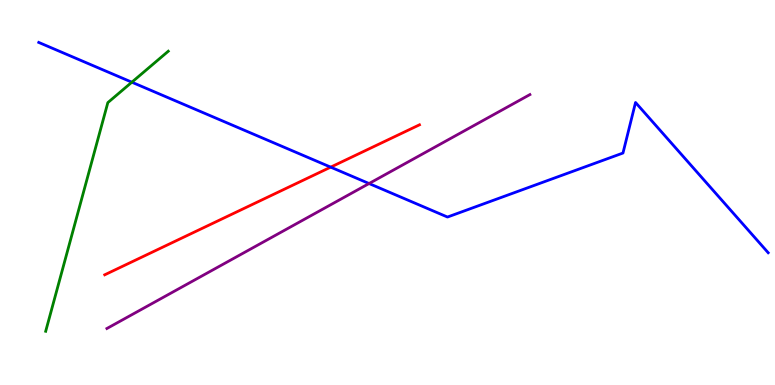[{'lines': ['blue', 'red'], 'intersections': [{'x': 4.27, 'y': 5.66}]}, {'lines': ['green', 'red'], 'intersections': []}, {'lines': ['purple', 'red'], 'intersections': []}, {'lines': ['blue', 'green'], 'intersections': [{'x': 1.7, 'y': 7.86}]}, {'lines': ['blue', 'purple'], 'intersections': [{'x': 4.76, 'y': 5.23}]}, {'lines': ['green', 'purple'], 'intersections': []}]